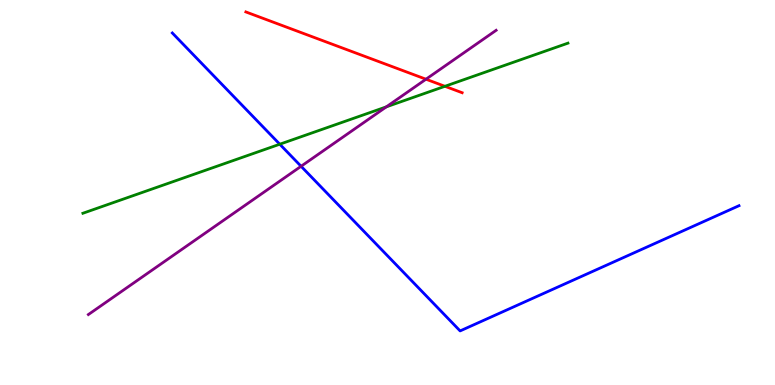[{'lines': ['blue', 'red'], 'intersections': []}, {'lines': ['green', 'red'], 'intersections': [{'x': 5.74, 'y': 7.76}]}, {'lines': ['purple', 'red'], 'intersections': [{'x': 5.5, 'y': 7.94}]}, {'lines': ['blue', 'green'], 'intersections': [{'x': 3.61, 'y': 6.25}]}, {'lines': ['blue', 'purple'], 'intersections': [{'x': 3.88, 'y': 5.68}]}, {'lines': ['green', 'purple'], 'intersections': [{'x': 4.98, 'y': 7.22}]}]